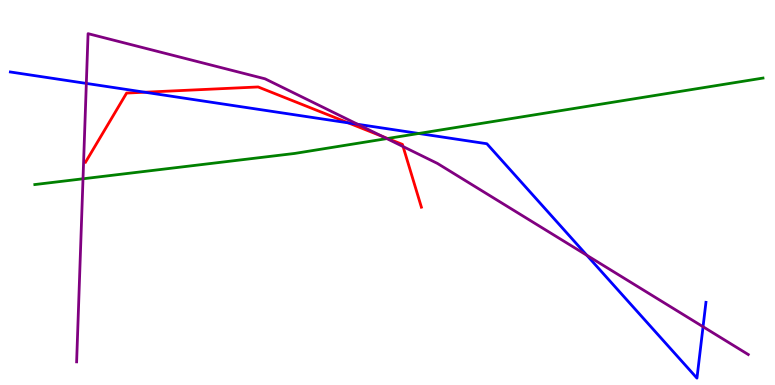[{'lines': ['blue', 'red'], 'intersections': [{'x': 1.87, 'y': 7.6}, {'x': 4.49, 'y': 6.81}]}, {'lines': ['green', 'red'], 'intersections': [{'x': 5.0, 'y': 6.4}]}, {'lines': ['purple', 'red'], 'intersections': [{'x': 4.94, 'y': 6.46}, {'x': 5.2, 'y': 6.19}]}, {'lines': ['blue', 'green'], 'intersections': [{'x': 5.4, 'y': 6.53}]}, {'lines': ['blue', 'purple'], 'intersections': [{'x': 1.11, 'y': 7.83}, {'x': 4.61, 'y': 6.77}, {'x': 7.57, 'y': 3.37}, {'x': 9.07, 'y': 1.51}]}, {'lines': ['green', 'purple'], 'intersections': [{'x': 1.07, 'y': 5.36}, {'x': 4.99, 'y': 6.4}]}]